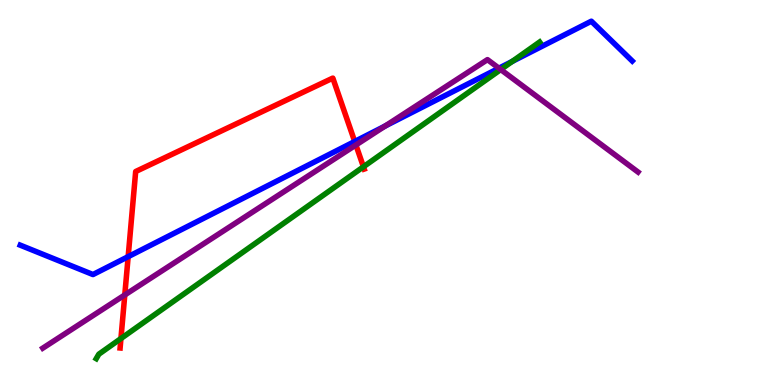[{'lines': ['blue', 'red'], 'intersections': [{'x': 1.65, 'y': 3.33}, {'x': 4.58, 'y': 6.32}]}, {'lines': ['green', 'red'], 'intersections': [{'x': 1.56, 'y': 1.21}, {'x': 4.69, 'y': 5.67}]}, {'lines': ['purple', 'red'], 'intersections': [{'x': 1.61, 'y': 2.34}, {'x': 4.59, 'y': 6.23}]}, {'lines': ['blue', 'green'], 'intersections': [{'x': 6.61, 'y': 8.4}]}, {'lines': ['blue', 'purple'], 'intersections': [{'x': 4.97, 'y': 6.73}, {'x': 6.44, 'y': 8.23}]}, {'lines': ['green', 'purple'], 'intersections': [{'x': 6.46, 'y': 8.19}]}]